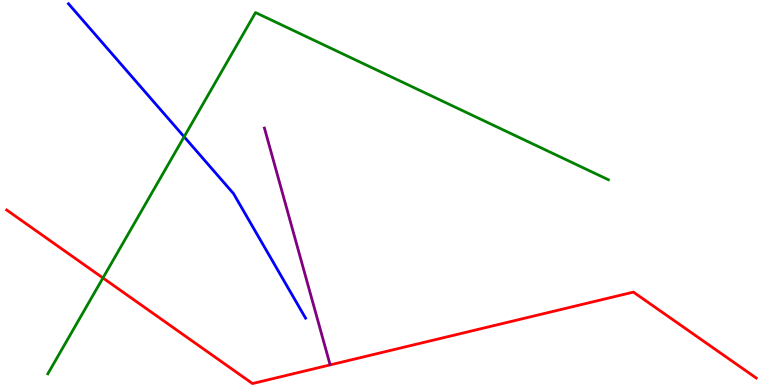[{'lines': ['blue', 'red'], 'intersections': []}, {'lines': ['green', 'red'], 'intersections': [{'x': 1.33, 'y': 2.78}]}, {'lines': ['purple', 'red'], 'intersections': []}, {'lines': ['blue', 'green'], 'intersections': [{'x': 2.38, 'y': 6.45}]}, {'lines': ['blue', 'purple'], 'intersections': []}, {'lines': ['green', 'purple'], 'intersections': []}]